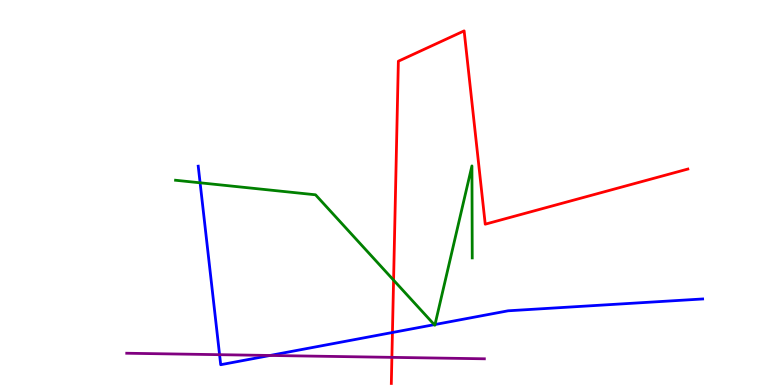[{'lines': ['blue', 'red'], 'intersections': [{'x': 5.06, 'y': 1.36}]}, {'lines': ['green', 'red'], 'intersections': [{'x': 5.08, 'y': 2.72}]}, {'lines': ['purple', 'red'], 'intersections': [{'x': 5.06, 'y': 0.718}]}, {'lines': ['blue', 'green'], 'intersections': [{'x': 2.58, 'y': 5.25}, {'x': 5.6, 'y': 1.57}, {'x': 5.61, 'y': 1.57}]}, {'lines': ['blue', 'purple'], 'intersections': [{'x': 2.83, 'y': 0.787}, {'x': 3.48, 'y': 0.767}]}, {'lines': ['green', 'purple'], 'intersections': []}]